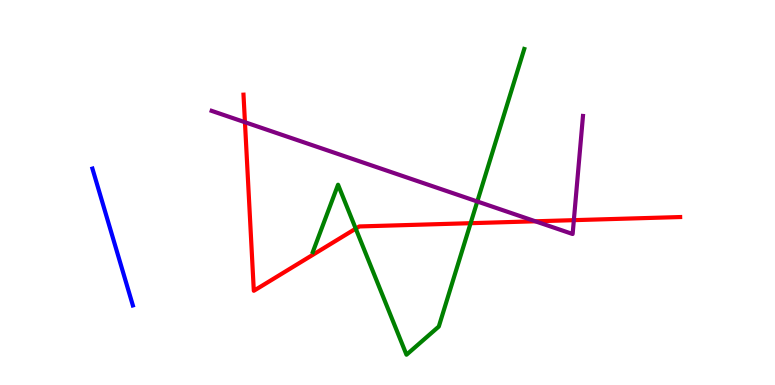[{'lines': ['blue', 'red'], 'intersections': []}, {'lines': ['green', 'red'], 'intersections': [{'x': 4.59, 'y': 4.06}, {'x': 6.07, 'y': 4.2}]}, {'lines': ['purple', 'red'], 'intersections': [{'x': 3.16, 'y': 6.83}, {'x': 6.91, 'y': 4.25}, {'x': 7.4, 'y': 4.28}]}, {'lines': ['blue', 'green'], 'intersections': []}, {'lines': ['blue', 'purple'], 'intersections': []}, {'lines': ['green', 'purple'], 'intersections': [{'x': 6.16, 'y': 4.77}]}]